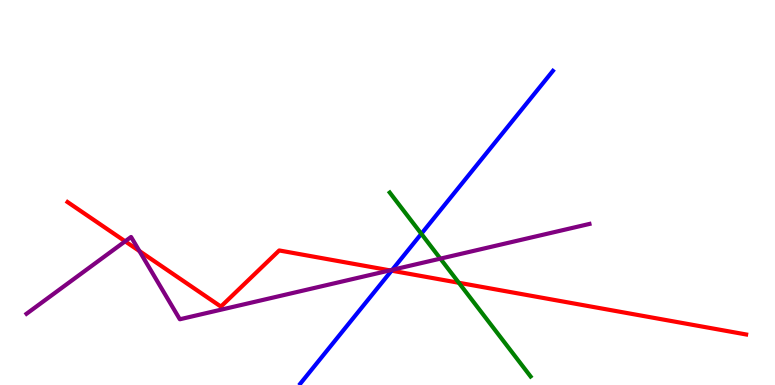[{'lines': ['blue', 'red'], 'intersections': [{'x': 5.05, 'y': 2.97}]}, {'lines': ['green', 'red'], 'intersections': [{'x': 5.92, 'y': 2.66}]}, {'lines': ['purple', 'red'], 'intersections': [{'x': 1.61, 'y': 3.73}, {'x': 1.8, 'y': 3.48}, {'x': 5.03, 'y': 2.98}]}, {'lines': ['blue', 'green'], 'intersections': [{'x': 5.44, 'y': 3.93}]}, {'lines': ['blue', 'purple'], 'intersections': [{'x': 5.06, 'y': 2.99}]}, {'lines': ['green', 'purple'], 'intersections': [{'x': 5.68, 'y': 3.28}]}]